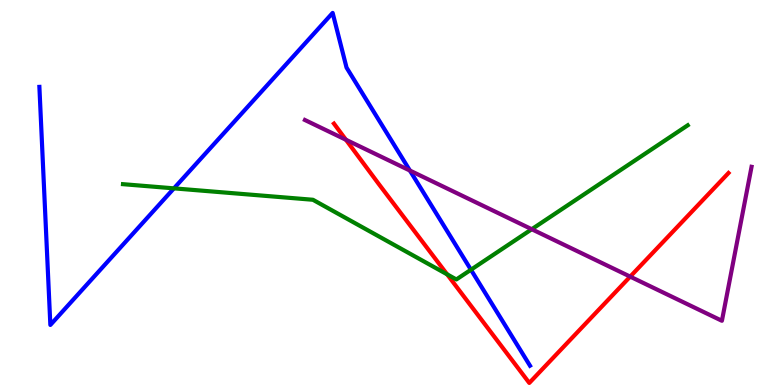[{'lines': ['blue', 'red'], 'intersections': []}, {'lines': ['green', 'red'], 'intersections': [{'x': 5.77, 'y': 2.87}]}, {'lines': ['purple', 'red'], 'intersections': [{'x': 4.46, 'y': 6.37}, {'x': 8.13, 'y': 2.82}]}, {'lines': ['blue', 'green'], 'intersections': [{'x': 2.24, 'y': 5.11}, {'x': 6.08, 'y': 2.99}]}, {'lines': ['blue', 'purple'], 'intersections': [{'x': 5.29, 'y': 5.57}]}, {'lines': ['green', 'purple'], 'intersections': [{'x': 6.86, 'y': 4.05}]}]